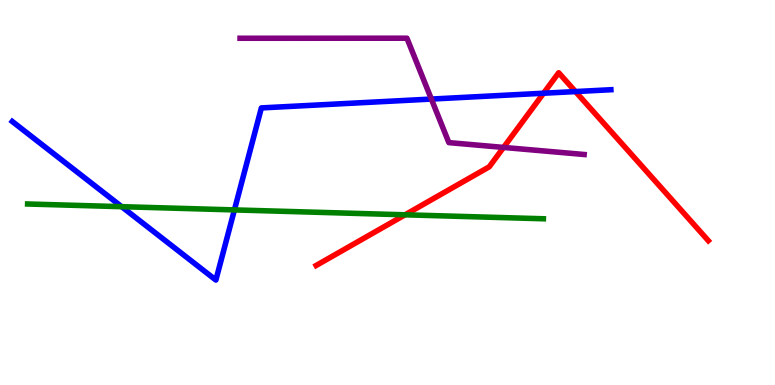[{'lines': ['blue', 'red'], 'intersections': [{'x': 7.01, 'y': 7.58}, {'x': 7.43, 'y': 7.62}]}, {'lines': ['green', 'red'], 'intersections': [{'x': 5.23, 'y': 4.42}]}, {'lines': ['purple', 'red'], 'intersections': [{'x': 6.5, 'y': 6.17}]}, {'lines': ['blue', 'green'], 'intersections': [{'x': 1.57, 'y': 4.63}, {'x': 3.02, 'y': 4.55}]}, {'lines': ['blue', 'purple'], 'intersections': [{'x': 5.57, 'y': 7.43}]}, {'lines': ['green', 'purple'], 'intersections': []}]